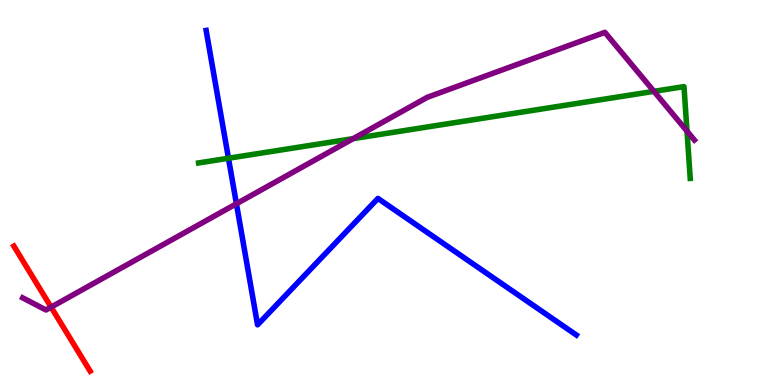[{'lines': ['blue', 'red'], 'intersections': []}, {'lines': ['green', 'red'], 'intersections': []}, {'lines': ['purple', 'red'], 'intersections': [{'x': 0.659, 'y': 2.02}]}, {'lines': ['blue', 'green'], 'intersections': [{'x': 2.95, 'y': 5.89}]}, {'lines': ['blue', 'purple'], 'intersections': [{'x': 3.05, 'y': 4.71}]}, {'lines': ['green', 'purple'], 'intersections': [{'x': 4.56, 'y': 6.4}, {'x': 8.44, 'y': 7.63}, {'x': 8.86, 'y': 6.59}]}]